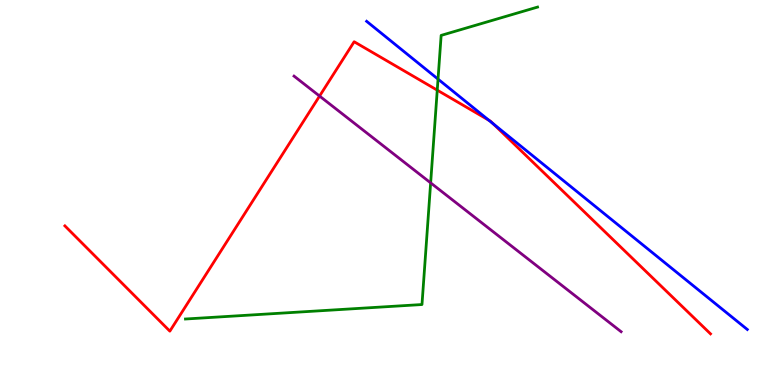[{'lines': ['blue', 'red'], 'intersections': [{'x': 6.31, 'y': 6.88}, {'x': 6.36, 'y': 6.79}]}, {'lines': ['green', 'red'], 'intersections': [{'x': 5.64, 'y': 7.66}]}, {'lines': ['purple', 'red'], 'intersections': [{'x': 4.12, 'y': 7.5}]}, {'lines': ['blue', 'green'], 'intersections': [{'x': 5.65, 'y': 7.95}]}, {'lines': ['blue', 'purple'], 'intersections': []}, {'lines': ['green', 'purple'], 'intersections': [{'x': 5.56, 'y': 5.25}]}]